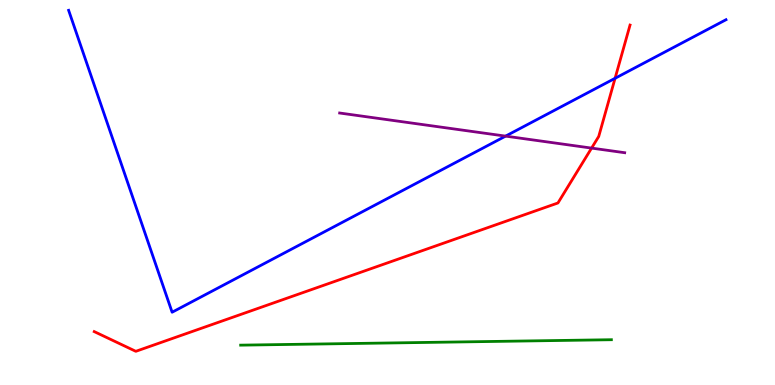[{'lines': ['blue', 'red'], 'intersections': [{'x': 7.94, 'y': 7.97}]}, {'lines': ['green', 'red'], 'intersections': []}, {'lines': ['purple', 'red'], 'intersections': [{'x': 7.63, 'y': 6.15}]}, {'lines': ['blue', 'green'], 'intersections': []}, {'lines': ['blue', 'purple'], 'intersections': [{'x': 6.52, 'y': 6.46}]}, {'lines': ['green', 'purple'], 'intersections': []}]